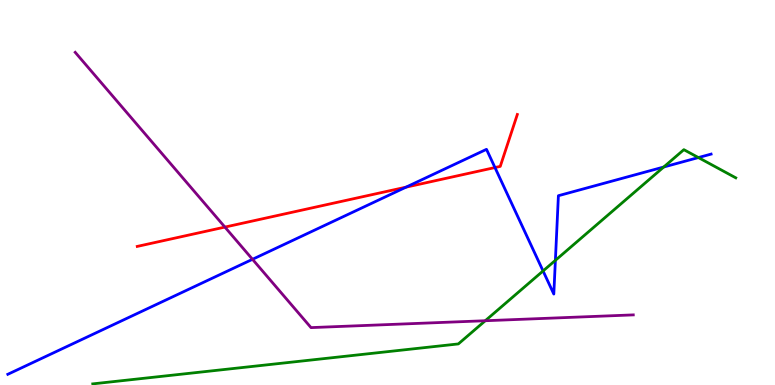[{'lines': ['blue', 'red'], 'intersections': [{'x': 5.24, 'y': 5.14}, {'x': 6.39, 'y': 5.65}]}, {'lines': ['green', 'red'], 'intersections': []}, {'lines': ['purple', 'red'], 'intersections': [{'x': 2.9, 'y': 4.1}]}, {'lines': ['blue', 'green'], 'intersections': [{'x': 7.01, 'y': 2.96}, {'x': 7.17, 'y': 3.24}, {'x': 8.56, 'y': 5.66}, {'x': 9.01, 'y': 5.91}]}, {'lines': ['blue', 'purple'], 'intersections': [{'x': 3.26, 'y': 3.26}]}, {'lines': ['green', 'purple'], 'intersections': [{'x': 6.26, 'y': 1.67}]}]